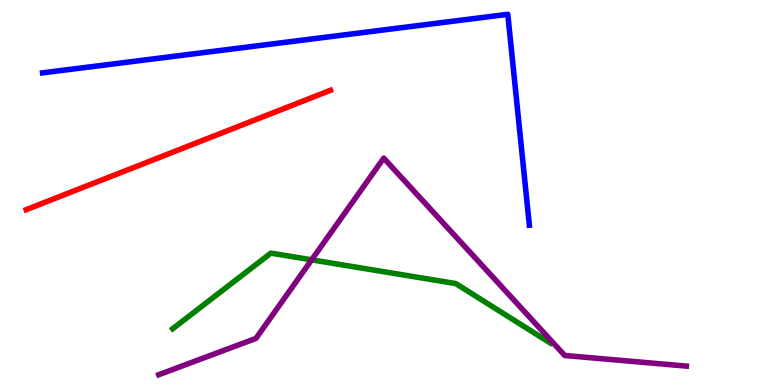[{'lines': ['blue', 'red'], 'intersections': []}, {'lines': ['green', 'red'], 'intersections': []}, {'lines': ['purple', 'red'], 'intersections': []}, {'lines': ['blue', 'green'], 'intersections': []}, {'lines': ['blue', 'purple'], 'intersections': []}, {'lines': ['green', 'purple'], 'intersections': [{'x': 4.02, 'y': 3.25}]}]